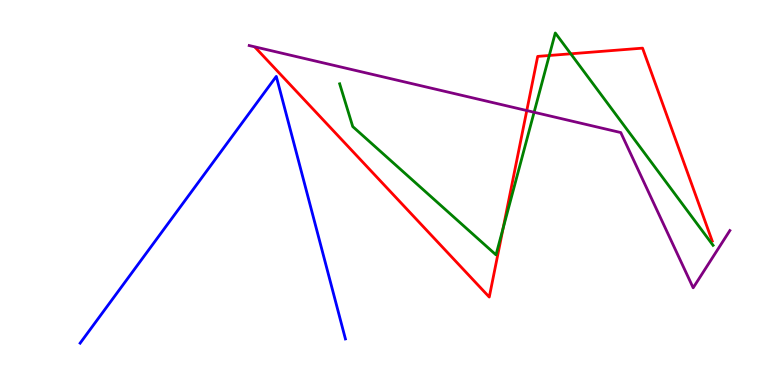[{'lines': ['blue', 'red'], 'intersections': []}, {'lines': ['green', 'red'], 'intersections': [{'x': 6.49, 'y': 4.07}, {'x': 7.09, 'y': 8.56}, {'x': 7.36, 'y': 8.6}]}, {'lines': ['purple', 'red'], 'intersections': [{'x': 6.8, 'y': 7.13}]}, {'lines': ['blue', 'green'], 'intersections': []}, {'lines': ['blue', 'purple'], 'intersections': []}, {'lines': ['green', 'purple'], 'intersections': [{'x': 6.89, 'y': 7.08}]}]